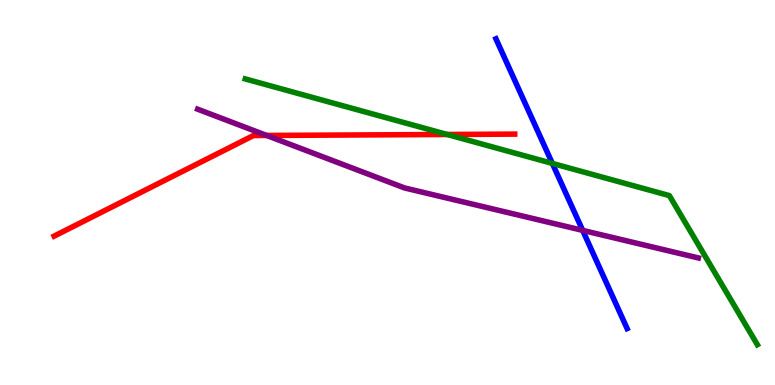[{'lines': ['blue', 'red'], 'intersections': []}, {'lines': ['green', 'red'], 'intersections': [{'x': 5.77, 'y': 6.51}]}, {'lines': ['purple', 'red'], 'intersections': [{'x': 3.44, 'y': 6.48}]}, {'lines': ['blue', 'green'], 'intersections': [{'x': 7.13, 'y': 5.76}]}, {'lines': ['blue', 'purple'], 'intersections': [{'x': 7.52, 'y': 4.02}]}, {'lines': ['green', 'purple'], 'intersections': []}]